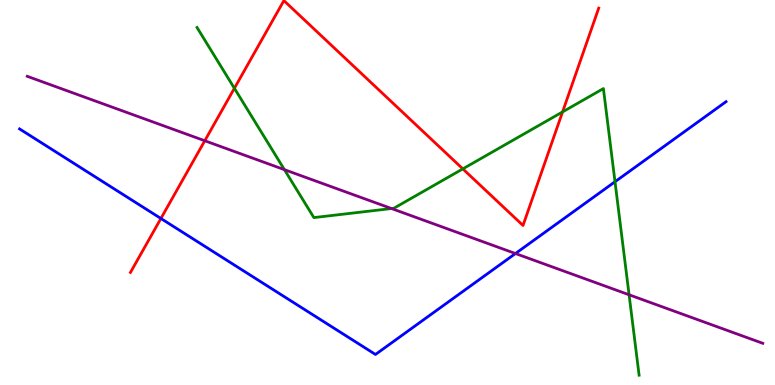[{'lines': ['blue', 'red'], 'intersections': [{'x': 2.08, 'y': 4.33}]}, {'lines': ['green', 'red'], 'intersections': [{'x': 3.02, 'y': 7.71}, {'x': 5.97, 'y': 5.61}, {'x': 7.26, 'y': 7.09}]}, {'lines': ['purple', 'red'], 'intersections': [{'x': 2.64, 'y': 6.34}]}, {'lines': ['blue', 'green'], 'intersections': [{'x': 7.94, 'y': 5.28}]}, {'lines': ['blue', 'purple'], 'intersections': [{'x': 6.65, 'y': 3.41}]}, {'lines': ['green', 'purple'], 'intersections': [{'x': 3.67, 'y': 5.59}, {'x': 5.05, 'y': 4.58}, {'x': 8.12, 'y': 2.34}]}]